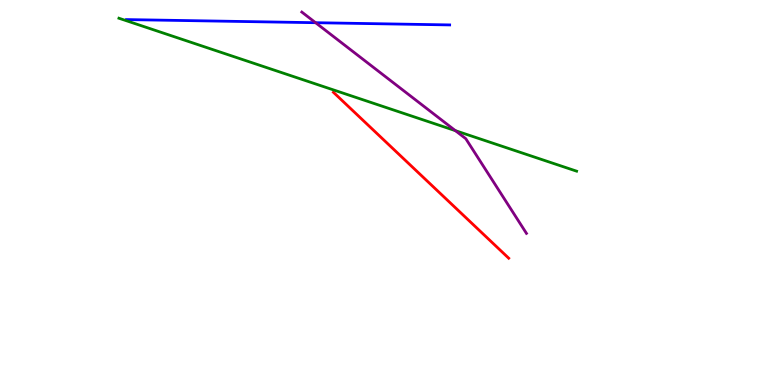[{'lines': ['blue', 'red'], 'intersections': []}, {'lines': ['green', 'red'], 'intersections': []}, {'lines': ['purple', 'red'], 'intersections': []}, {'lines': ['blue', 'green'], 'intersections': []}, {'lines': ['blue', 'purple'], 'intersections': [{'x': 4.07, 'y': 9.41}]}, {'lines': ['green', 'purple'], 'intersections': [{'x': 5.88, 'y': 6.61}]}]